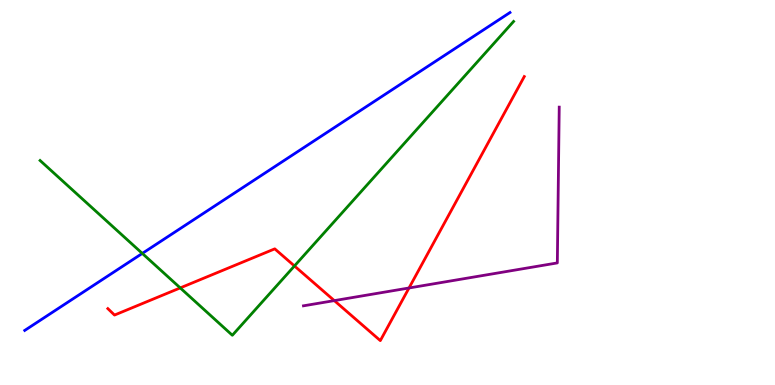[{'lines': ['blue', 'red'], 'intersections': []}, {'lines': ['green', 'red'], 'intersections': [{'x': 2.33, 'y': 2.52}, {'x': 3.8, 'y': 3.09}]}, {'lines': ['purple', 'red'], 'intersections': [{'x': 4.31, 'y': 2.19}, {'x': 5.28, 'y': 2.52}]}, {'lines': ['blue', 'green'], 'intersections': [{'x': 1.84, 'y': 3.42}]}, {'lines': ['blue', 'purple'], 'intersections': []}, {'lines': ['green', 'purple'], 'intersections': []}]